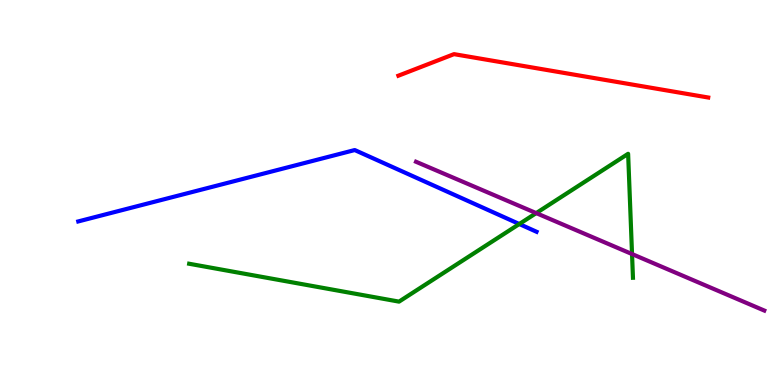[{'lines': ['blue', 'red'], 'intersections': []}, {'lines': ['green', 'red'], 'intersections': []}, {'lines': ['purple', 'red'], 'intersections': []}, {'lines': ['blue', 'green'], 'intersections': [{'x': 6.7, 'y': 4.18}]}, {'lines': ['blue', 'purple'], 'intersections': []}, {'lines': ['green', 'purple'], 'intersections': [{'x': 6.92, 'y': 4.46}, {'x': 8.16, 'y': 3.4}]}]